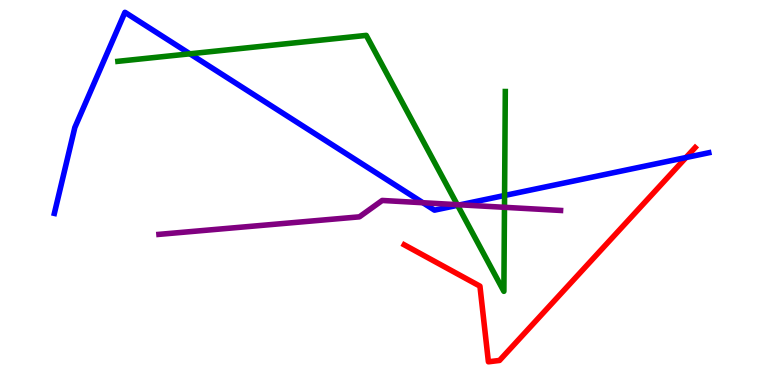[{'lines': ['blue', 'red'], 'intersections': [{'x': 8.85, 'y': 5.91}]}, {'lines': ['green', 'red'], 'intersections': []}, {'lines': ['purple', 'red'], 'intersections': []}, {'lines': ['blue', 'green'], 'intersections': [{'x': 2.45, 'y': 8.6}, {'x': 5.9, 'y': 4.67}, {'x': 6.51, 'y': 4.92}]}, {'lines': ['blue', 'purple'], 'intersections': [{'x': 5.46, 'y': 4.73}, {'x': 5.94, 'y': 4.68}]}, {'lines': ['green', 'purple'], 'intersections': [{'x': 5.9, 'y': 4.68}, {'x': 6.51, 'y': 4.62}]}]